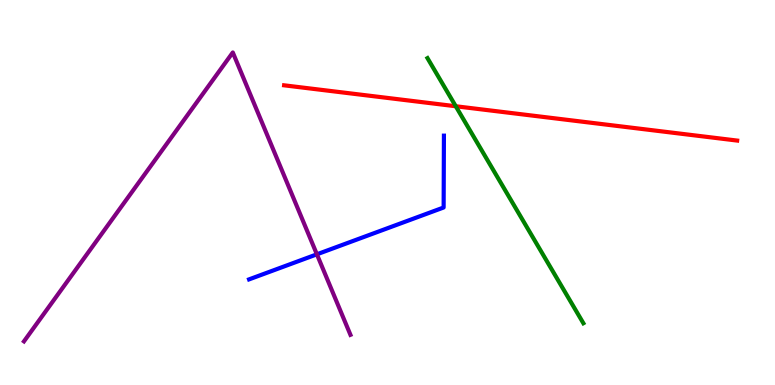[{'lines': ['blue', 'red'], 'intersections': []}, {'lines': ['green', 'red'], 'intersections': [{'x': 5.88, 'y': 7.24}]}, {'lines': ['purple', 'red'], 'intersections': []}, {'lines': ['blue', 'green'], 'intersections': []}, {'lines': ['blue', 'purple'], 'intersections': [{'x': 4.09, 'y': 3.39}]}, {'lines': ['green', 'purple'], 'intersections': []}]